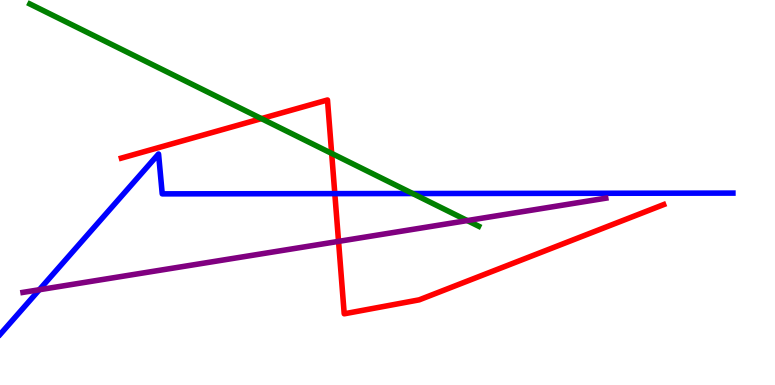[{'lines': ['blue', 'red'], 'intersections': [{'x': 4.32, 'y': 4.97}]}, {'lines': ['green', 'red'], 'intersections': [{'x': 3.37, 'y': 6.92}, {'x': 4.28, 'y': 6.02}]}, {'lines': ['purple', 'red'], 'intersections': [{'x': 4.37, 'y': 3.73}]}, {'lines': ['blue', 'green'], 'intersections': [{'x': 5.32, 'y': 4.97}]}, {'lines': ['blue', 'purple'], 'intersections': [{'x': 0.507, 'y': 2.47}]}, {'lines': ['green', 'purple'], 'intersections': [{'x': 6.03, 'y': 4.27}]}]